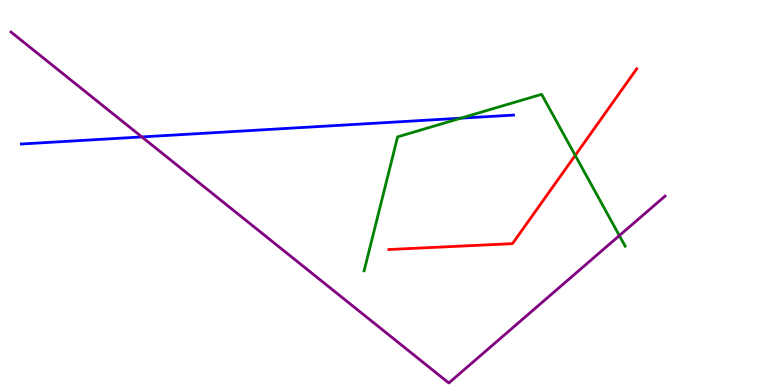[{'lines': ['blue', 'red'], 'intersections': []}, {'lines': ['green', 'red'], 'intersections': [{'x': 7.42, 'y': 5.96}]}, {'lines': ['purple', 'red'], 'intersections': []}, {'lines': ['blue', 'green'], 'intersections': [{'x': 5.95, 'y': 6.93}]}, {'lines': ['blue', 'purple'], 'intersections': [{'x': 1.83, 'y': 6.44}]}, {'lines': ['green', 'purple'], 'intersections': [{'x': 7.99, 'y': 3.88}]}]